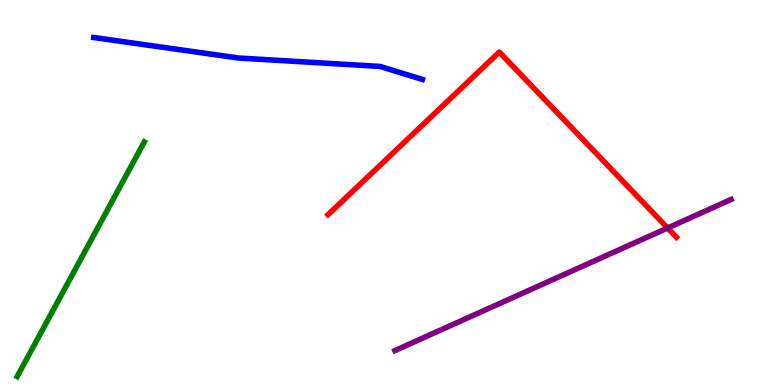[{'lines': ['blue', 'red'], 'intersections': []}, {'lines': ['green', 'red'], 'intersections': []}, {'lines': ['purple', 'red'], 'intersections': [{'x': 8.61, 'y': 4.08}]}, {'lines': ['blue', 'green'], 'intersections': []}, {'lines': ['blue', 'purple'], 'intersections': []}, {'lines': ['green', 'purple'], 'intersections': []}]